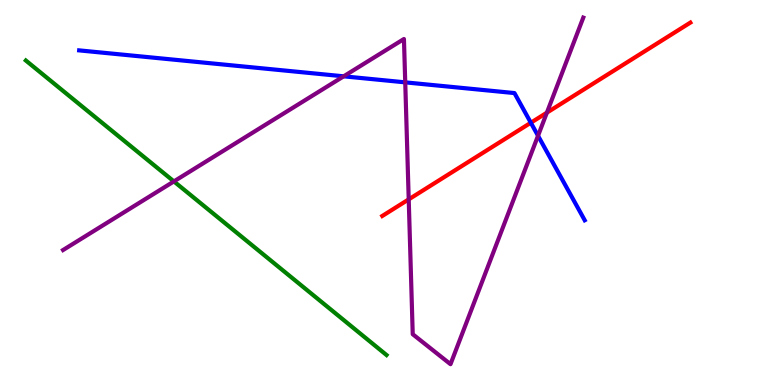[{'lines': ['blue', 'red'], 'intersections': [{'x': 6.85, 'y': 6.81}]}, {'lines': ['green', 'red'], 'intersections': []}, {'lines': ['purple', 'red'], 'intersections': [{'x': 5.27, 'y': 4.82}, {'x': 7.06, 'y': 7.07}]}, {'lines': ['blue', 'green'], 'intersections': []}, {'lines': ['blue', 'purple'], 'intersections': [{'x': 4.43, 'y': 8.02}, {'x': 5.23, 'y': 7.86}, {'x': 6.94, 'y': 6.47}]}, {'lines': ['green', 'purple'], 'intersections': [{'x': 2.24, 'y': 5.29}]}]